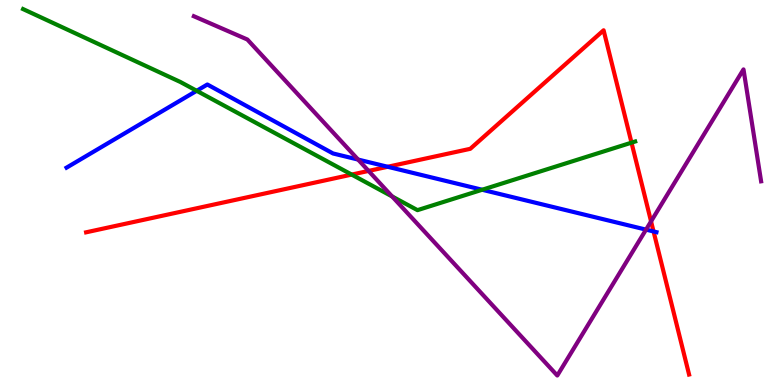[{'lines': ['blue', 'red'], 'intersections': [{'x': 5.0, 'y': 5.67}, {'x': 8.43, 'y': 3.99}]}, {'lines': ['green', 'red'], 'intersections': [{'x': 4.54, 'y': 5.47}, {'x': 8.15, 'y': 6.29}]}, {'lines': ['purple', 'red'], 'intersections': [{'x': 4.76, 'y': 5.56}, {'x': 8.4, 'y': 4.25}]}, {'lines': ['blue', 'green'], 'intersections': [{'x': 2.54, 'y': 7.64}, {'x': 6.22, 'y': 5.07}]}, {'lines': ['blue', 'purple'], 'intersections': [{'x': 4.62, 'y': 5.86}, {'x': 8.34, 'y': 4.04}]}, {'lines': ['green', 'purple'], 'intersections': [{'x': 5.06, 'y': 4.9}]}]